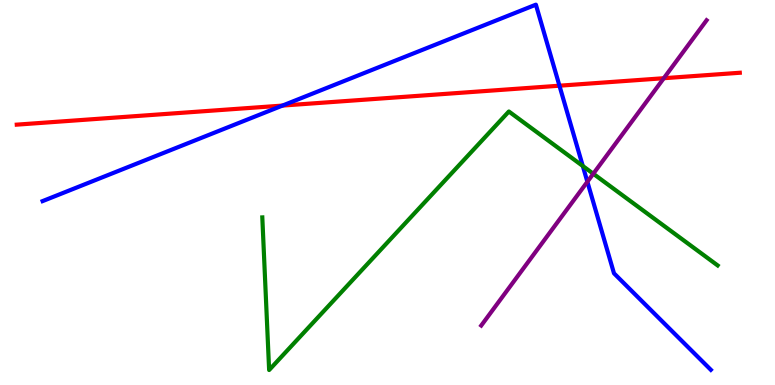[{'lines': ['blue', 'red'], 'intersections': [{'x': 3.64, 'y': 7.26}, {'x': 7.22, 'y': 7.77}]}, {'lines': ['green', 'red'], 'intersections': []}, {'lines': ['purple', 'red'], 'intersections': [{'x': 8.57, 'y': 7.97}]}, {'lines': ['blue', 'green'], 'intersections': [{'x': 7.52, 'y': 5.69}]}, {'lines': ['blue', 'purple'], 'intersections': [{'x': 7.58, 'y': 5.28}]}, {'lines': ['green', 'purple'], 'intersections': [{'x': 7.66, 'y': 5.49}]}]